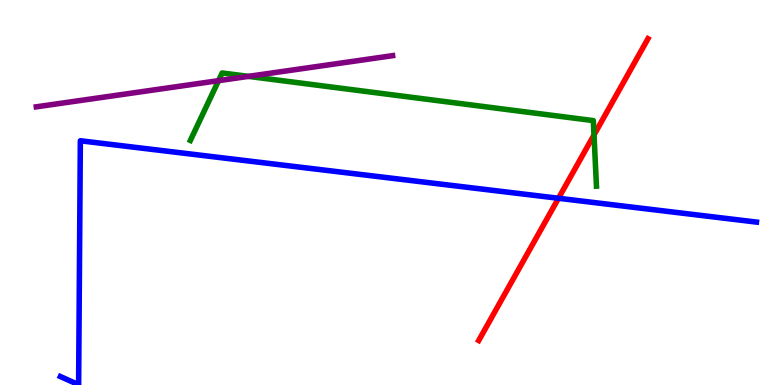[{'lines': ['blue', 'red'], 'intersections': [{'x': 7.21, 'y': 4.85}]}, {'lines': ['green', 'red'], 'intersections': [{'x': 7.66, 'y': 6.5}]}, {'lines': ['purple', 'red'], 'intersections': []}, {'lines': ['blue', 'green'], 'intersections': []}, {'lines': ['blue', 'purple'], 'intersections': []}, {'lines': ['green', 'purple'], 'intersections': [{'x': 2.82, 'y': 7.9}, {'x': 3.21, 'y': 8.02}]}]